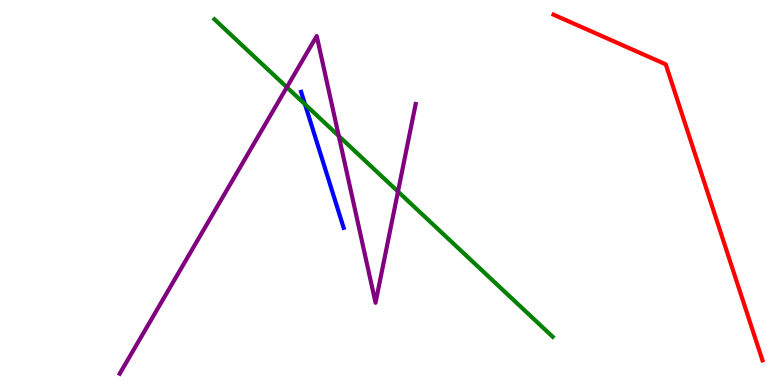[{'lines': ['blue', 'red'], 'intersections': []}, {'lines': ['green', 'red'], 'intersections': []}, {'lines': ['purple', 'red'], 'intersections': []}, {'lines': ['blue', 'green'], 'intersections': [{'x': 3.94, 'y': 7.29}]}, {'lines': ['blue', 'purple'], 'intersections': []}, {'lines': ['green', 'purple'], 'intersections': [{'x': 3.7, 'y': 7.73}, {'x': 4.37, 'y': 6.47}, {'x': 5.14, 'y': 5.02}]}]